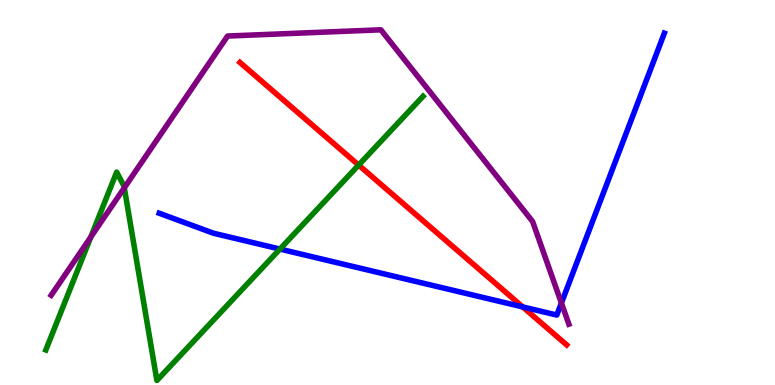[{'lines': ['blue', 'red'], 'intersections': [{'x': 6.74, 'y': 2.03}]}, {'lines': ['green', 'red'], 'intersections': [{'x': 4.63, 'y': 5.71}]}, {'lines': ['purple', 'red'], 'intersections': []}, {'lines': ['blue', 'green'], 'intersections': [{'x': 3.61, 'y': 3.53}]}, {'lines': ['blue', 'purple'], 'intersections': [{'x': 7.24, 'y': 2.13}]}, {'lines': ['green', 'purple'], 'intersections': [{'x': 1.17, 'y': 3.84}, {'x': 1.6, 'y': 5.12}]}]